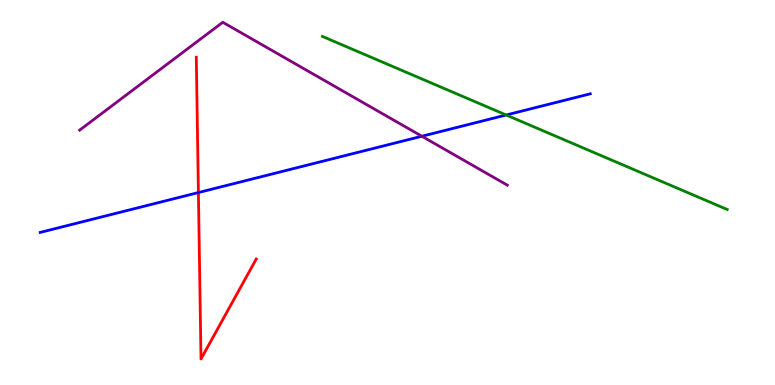[{'lines': ['blue', 'red'], 'intersections': [{'x': 2.56, 'y': 5.0}]}, {'lines': ['green', 'red'], 'intersections': []}, {'lines': ['purple', 'red'], 'intersections': []}, {'lines': ['blue', 'green'], 'intersections': [{'x': 6.53, 'y': 7.01}]}, {'lines': ['blue', 'purple'], 'intersections': [{'x': 5.44, 'y': 6.46}]}, {'lines': ['green', 'purple'], 'intersections': []}]